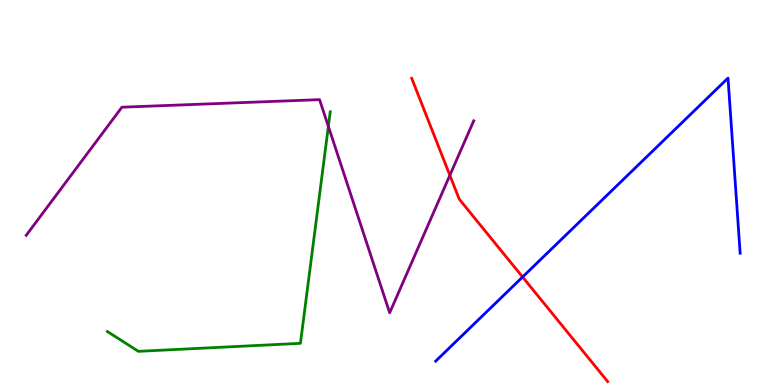[{'lines': ['blue', 'red'], 'intersections': [{'x': 6.74, 'y': 2.81}]}, {'lines': ['green', 'red'], 'intersections': []}, {'lines': ['purple', 'red'], 'intersections': [{'x': 5.8, 'y': 5.45}]}, {'lines': ['blue', 'green'], 'intersections': []}, {'lines': ['blue', 'purple'], 'intersections': []}, {'lines': ['green', 'purple'], 'intersections': [{'x': 4.24, 'y': 6.72}]}]